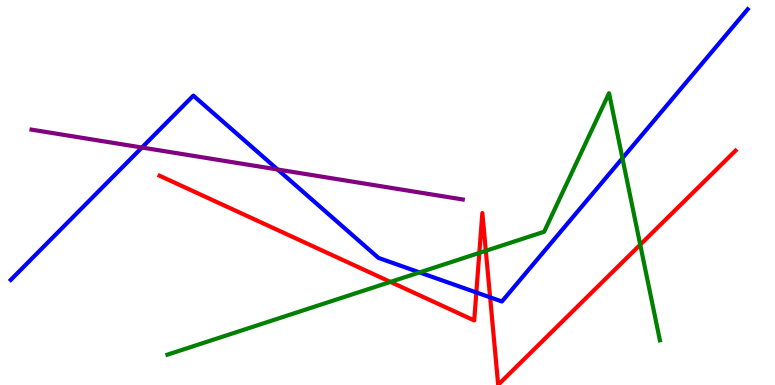[{'lines': ['blue', 'red'], 'intersections': [{'x': 6.15, 'y': 2.4}, {'x': 6.32, 'y': 2.28}]}, {'lines': ['green', 'red'], 'intersections': [{'x': 5.04, 'y': 2.68}, {'x': 6.18, 'y': 3.43}, {'x': 6.27, 'y': 3.49}, {'x': 8.26, 'y': 3.64}]}, {'lines': ['purple', 'red'], 'intersections': []}, {'lines': ['blue', 'green'], 'intersections': [{'x': 5.41, 'y': 2.92}, {'x': 8.03, 'y': 5.89}]}, {'lines': ['blue', 'purple'], 'intersections': [{'x': 1.83, 'y': 6.17}, {'x': 3.58, 'y': 5.6}]}, {'lines': ['green', 'purple'], 'intersections': []}]